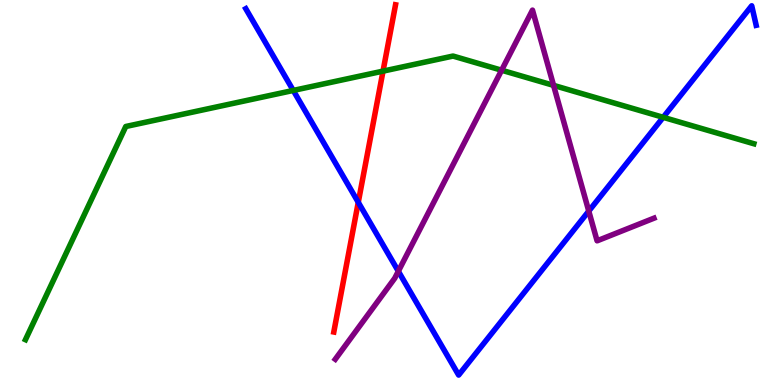[{'lines': ['blue', 'red'], 'intersections': [{'x': 4.62, 'y': 4.74}]}, {'lines': ['green', 'red'], 'intersections': [{'x': 4.94, 'y': 8.15}]}, {'lines': ['purple', 'red'], 'intersections': []}, {'lines': ['blue', 'green'], 'intersections': [{'x': 3.78, 'y': 7.65}, {'x': 8.56, 'y': 6.95}]}, {'lines': ['blue', 'purple'], 'intersections': [{'x': 5.14, 'y': 2.95}, {'x': 7.6, 'y': 4.52}]}, {'lines': ['green', 'purple'], 'intersections': [{'x': 6.47, 'y': 8.18}, {'x': 7.14, 'y': 7.78}]}]